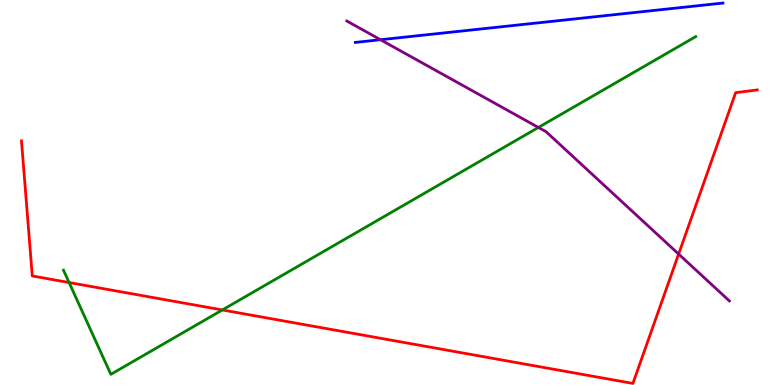[{'lines': ['blue', 'red'], 'intersections': []}, {'lines': ['green', 'red'], 'intersections': [{'x': 0.892, 'y': 2.66}, {'x': 2.87, 'y': 1.95}]}, {'lines': ['purple', 'red'], 'intersections': [{'x': 8.76, 'y': 3.4}]}, {'lines': ['blue', 'green'], 'intersections': []}, {'lines': ['blue', 'purple'], 'intersections': [{'x': 4.91, 'y': 8.97}]}, {'lines': ['green', 'purple'], 'intersections': [{'x': 6.95, 'y': 6.69}]}]